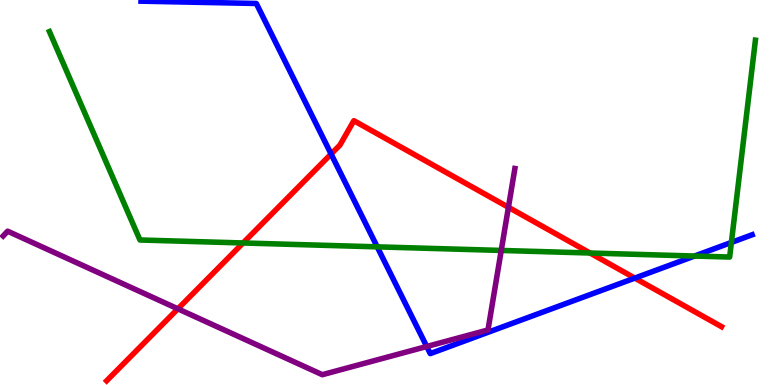[{'lines': ['blue', 'red'], 'intersections': [{'x': 4.27, 'y': 6.0}, {'x': 8.19, 'y': 2.78}]}, {'lines': ['green', 'red'], 'intersections': [{'x': 3.14, 'y': 3.69}, {'x': 7.61, 'y': 3.43}]}, {'lines': ['purple', 'red'], 'intersections': [{'x': 2.3, 'y': 1.98}, {'x': 6.56, 'y': 4.62}]}, {'lines': ['blue', 'green'], 'intersections': [{'x': 4.87, 'y': 3.59}, {'x': 8.96, 'y': 3.35}, {'x': 9.44, 'y': 3.7}]}, {'lines': ['blue', 'purple'], 'intersections': [{'x': 5.51, 'y': 1.0}]}, {'lines': ['green', 'purple'], 'intersections': [{'x': 6.47, 'y': 3.5}]}]